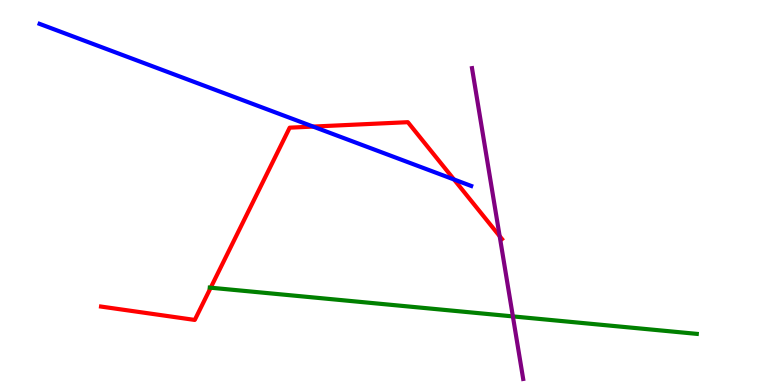[{'lines': ['blue', 'red'], 'intersections': [{'x': 4.04, 'y': 6.71}, {'x': 5.86, 'y': 5.34}]}, {'lines': ['green', 'red'], 'intersections': [{'x': 2.72, 'y': 2.53}]}, {'lines': ['purple', 'red'], 'intersections': [{'x': 6.45, 'y': 3.87}]}, {'lines': ['blue', 'green'], 'intersections': []}, {'lines': ['blue', 'purple'], 'intersections': []}, {'lines': ['green', 'purple'], 'intersections': [{'x': 6.62, 'y': 1.78}]}]